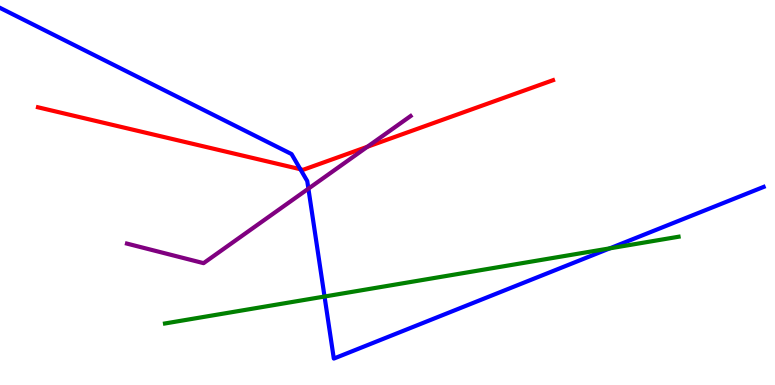[{'lines': ['blue', 'red'], 'intersections': [{'x': 3.88, 'y': 5.6}]}, {'lines': ['green', 'red'], 'intersections': []}, {'lines': ['purple', 'red'], 'intersections': [{'x': 4.74, 'y': 6.19}]}, {'lines': ['blue', 'green'], 'intersections': [{'x': 4.19, 'y': 2.3}, {'x': 7.87, 'y': 3.55}]}, {'lines': ['blue', 'purple'], 'intersections': [{'x': 3.98, 'y': 5.1}]}, {'lines': ['green', 'purple'], 'intersections': []}]